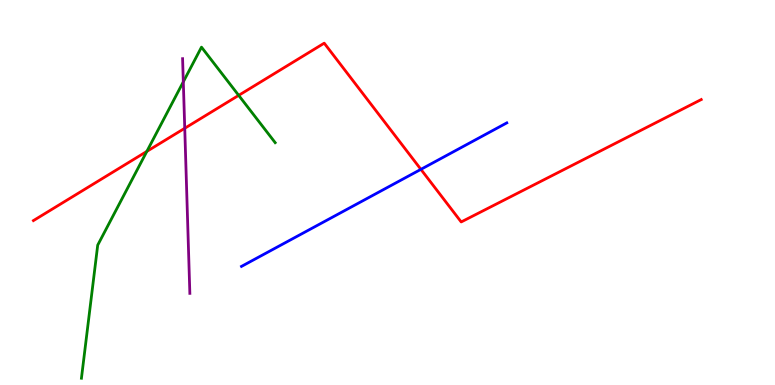[{'lines': ['blue', 'red'], 'intersections': [{'x': 5.43, 'y': 5.6}]}, {'lines': ['green', 'red'], 'intersections': [{'x': 1.89, 'y': 6.07}, {'x': 3.08, 'y': 7.52}]}, {'lines': ['purple', 'red'], 'intersections': [{'x': 2.38, 'y': 6.67}]}, {'lines': ['blue', 'green'], 'intersections': []}, {'lines': ['blue', 'purple'], 'intersections': []}, {'lines': ['green', 'purple'], 'intersections': [{'x': 2.37, 'y': 7.87}]}]